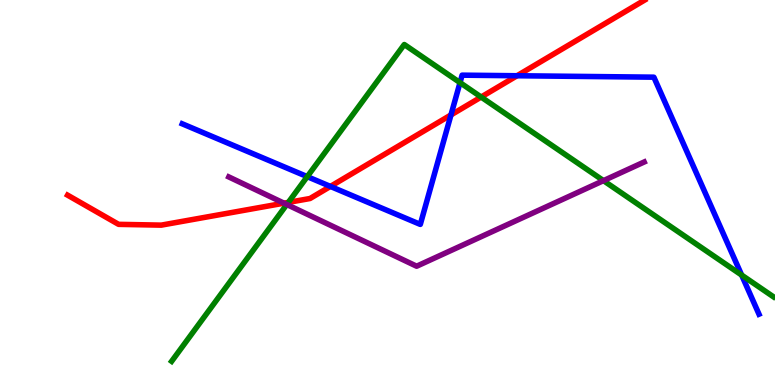[{'lines': ['blue', 'red'], 'intersections': [{'x': 4.26, 'y': 5.16}, {'x': 5.82, 'y': 7.01}, {'x': 6.67, 'y': 8.03}]}, {'lines': ['green', 'red'], 'intersections': [{'x': 3.72, 'y': 4.74}, {'x': 6.21, 'y': 7.48}]}, {'lines': ['purple', 'red'], 'intersections': [{'x': 3.66, 'y': 4.72}]}, {'lines': ['blue', 'green'], 'intersections': [{'x': 3.96, 'y': 5.41}, {'x': 5.94, 'y': 7.85}, {'x': 9.57, 'y': 2.86}]}, {'lines': ['blue', 'purple'], 'intersections': []}, {'lines': ['green', 'purple'], 'intersections': [{'x': 3.7, 'y': 4.69}, {'x': 7.79, 'y': 5.31}]}]